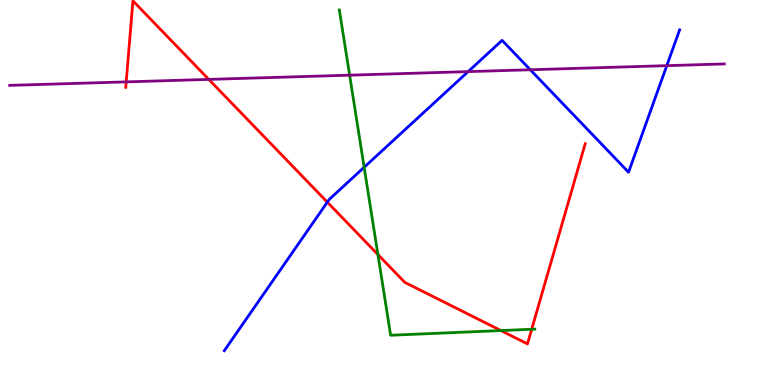[{'lines': ['blue', 'red'], 'intersections': [{'x': 4.22, 'y': 4.75}]}, {'lines': ['green', 'red'], 'intersections': [{'x': 4.88, 'y': 3.39}, {'x': 6.46, 'y': 1.41}, {'x': 6.86, 'y': 1.45}]}, {'lines': ['purple', 'red'], 'intersections': [{'x': 1.63, 'y': 7.87}, {'x': 2.69, 'y': 7.94}]}, {'lines': ['blue', 'green'], 'intersections': [{'x': 4.7, 'y': 5.66}]}, {'lines': ['blue', 'purple'], 'intersections': [{'x': 6.04, 'y': 8.14}, {'x': 6.84, 'y': 8.19}, {'x': 8.6, 'y': 8.29}]}, {'lines': ['green', 'purple'], 'intersections': [{'x': 4.51, 'y': 8.05}]}]